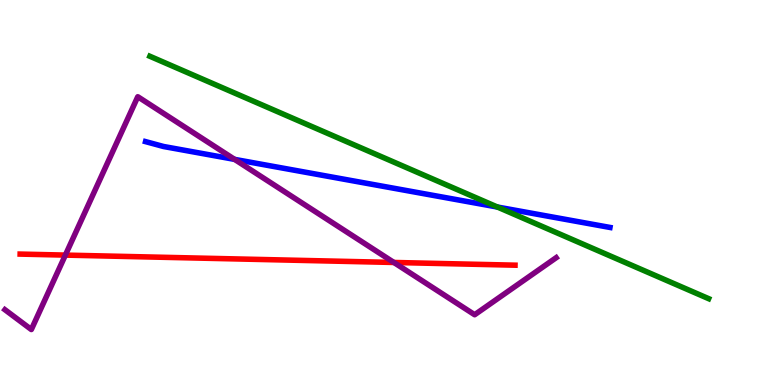[{'lines': ['blue', 'red'], 'intersections': []}, {'lines': ['green', 'red'], 'intersections': []}, {'lines': ['purple', 'red'], 'intersections': [{'x': 0.843, 'y': 3.37}, {'x': 5.08, 'y': 3.18}]}, {'lines': ['blue', 'green'], 'intersections': [{'x': 6.42, 'y': 4.62}]}, {'lines': ['blue', 'purple'], 'intersections': [{'x': 3.03, 'y': 5.86}]}, {'lines': ['green', 'purple'], 'intersections': []}]